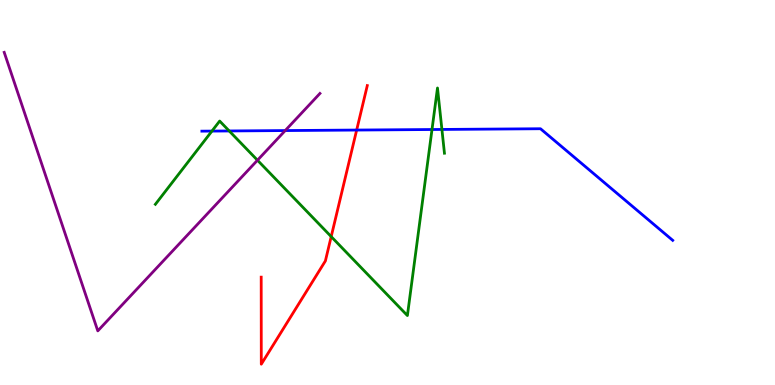[{'lines': ['blue', 'red'], 'intersections': [{'x': 4.6, 'y': 6.62}]}, {'lines': ['green', 'red'], 'intersections': [{'x': 4.27, 'y': 3.85}]}, {'lines': ['purple', 'red'], 'intersections': []}, {'lines': ['blue', 'green'], 'intersections': [{'x': 2.73, 'y': 6.6}, {'x': 2.96, 'y': 6.6}, {'x': 5.57, 'y': 6.64}, {'x': 5.7, 'y': 6.64}]}, {'lines': ['blue', 'purple'], 'intersections': [{'x': 3.68, 'y': 6.61}]}, {'lines': ['green', 'purple'], 'intersections': [{'x': 3.32, 'y': 5.84}]}]